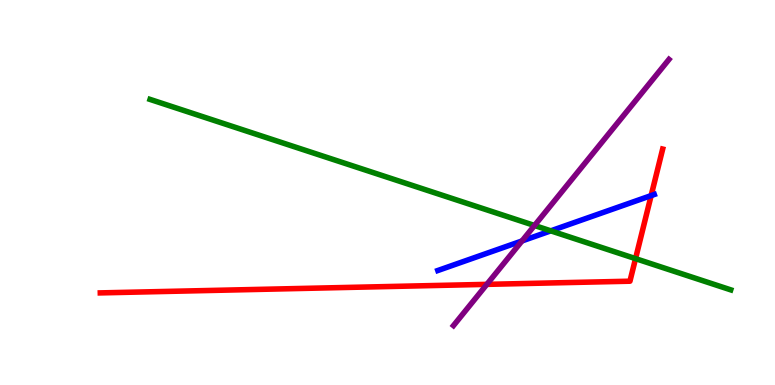[{'lines': ['blue', 'red'], 'intersections': [{'x': 8.4, 'y': 4.92}]}, {'lines': ['green', 'red'], 'intersections': [{'x': 8.2, 'y': 3.28}]}, {'lines': ['purple', 'red'], 'intersections': [{'x': 6.28, 'y': 2.61}]}, {'lines': ['blue', 'green'], 'intersections': [{'x': 7.11, 'y': 4.0}]}, {'lines': ['blue', 'purple'], 'intersections': [{'x': 6.74, 'y': 3.74}]}, {'lines': ['green', 'purple'], 'intersections': [{'x': 6.9, 'y': 4.14}]}]